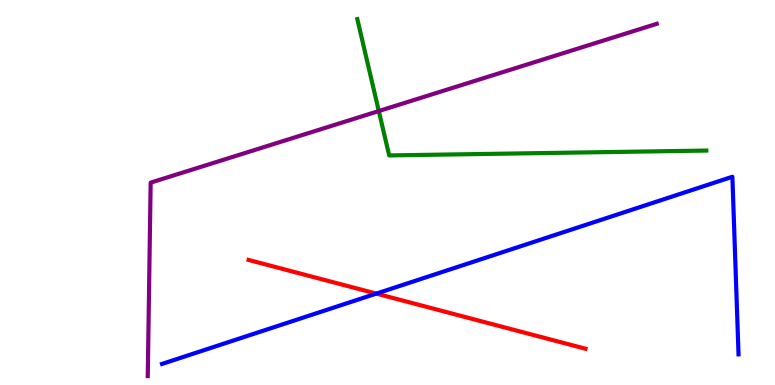[{'lines': ['blue', 'red'], 'intersections': [{'x': 4.86, 'y': 2.37}]}, {'lines': ['green', 'red'], 'intersections': []}, {'lines': ['purple', 'red'], 'intersections': []}, {'lines': ['blue', 'green'], 'intersections': []}, {'lines': ['blue', 'purple'], 'intersections': []}, {'lines': ['green', 'purple'], 'intersections': [{'x': 4.89, 'y': 7.12}]}]